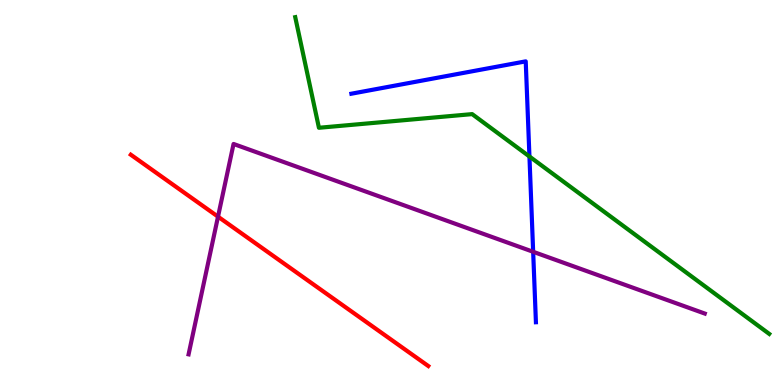[{'lines': ['blue', 'red'], 'intersections': []}, {'lines': ['green', 'red'], 'intersections': []}, {'lines': ['purple', 'red'], 'intersections': [{'x': 2.81, 'y': 4.37}]}, {'lines': ['blue', 'green'], 'intersections': [{'x': 6.83, 'y': 5.94}]}, {'lines': ['blue', 'purple'], 'intersections': [{'x': 6.88, 'y': 3.46}]}, {'lines': ['green', 'purple'], 'intersections': []}]